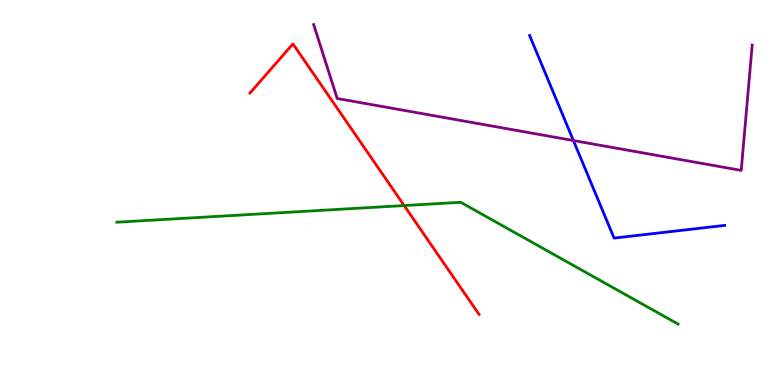[{'lines': ['blue', 'red'], 'intersections': []}, {'lines': ['green', 'red'], 'intersections': [{'x': 5.21, 'y': 4.66}]}, {'lines': ['purple', 'red'], 'intersections': []}, {'lines': ['blue', 'green'], 'intersections': []}, {'lines': ['blue', 'purple'], 'intersections': [{'x': 7.4, 'y': 6.35}]}, {'lines': ['green', 'purple'], 'intersections': []}]